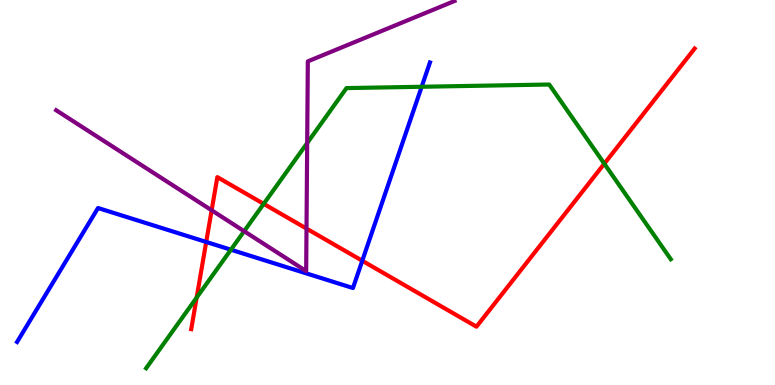[{'lines': ['blue', 'red'], 'intersections': [{'x': 2.66, 'y': 3.72}, {'x': 4.67, 'y': 3.23}]}, {'lines': ['green', 'red'], 'intersections': [{'x': 2.54, 'y': 2.27}, {'x': 3.4, 'y': 4.7}, {'x': 7.8, 'y': 5.75}]}, {'lines': ['purple', 'red'], 'intersections': [{'x': 2.73, 'y': 4.54}, {'x': 3.95, 'y': 4.06}]}, {'lines': ['blue', 'green'], 'intersections': [{'x': 2.98, 'y': 3.51}, {'x': 5.44, 'y': 7.75}]}, {'lines': ['blue', 'purple'], 'intersections': []}, {'lines': ['green', 'purple'], 'intersections': [{'x': 3.15, 'y': 3.99}, {'x': 3.96, 'y': 6.28}]}]